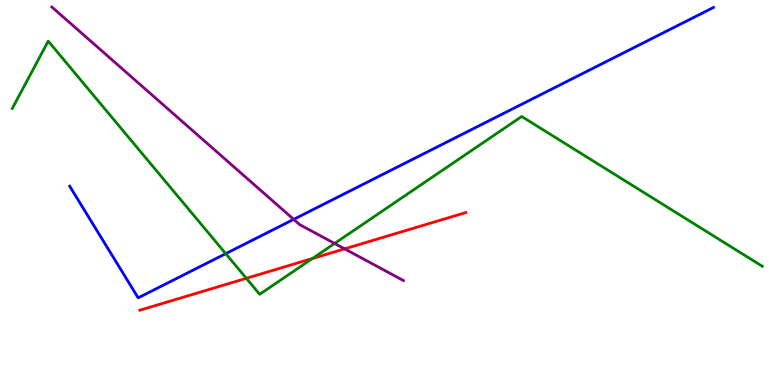[{'lines': ['blue', 'red'], 'intersections': []}, {'lines': ['green', 'red'], 'intersections': [{'x': 3.18, 'y': 2.77}, {'x': 4.03, 'y': 3.29}]}, {'lines': ['purple', 'red'], 'intersections': [{'x': 4.45, 'y': 3.54}]}, {'lines': ['blue', 'green'], 'intersections': [{'x': 2.91, 'y': 3.41}]}, {'lines': ['blue', 'purple'], 'intersections': [{'x': 3.79, 'y': 4.3}]}, {'lines': ['green', 'purple'], 'intersections': [{'x': 4.32, 'y': 3.68}]}]